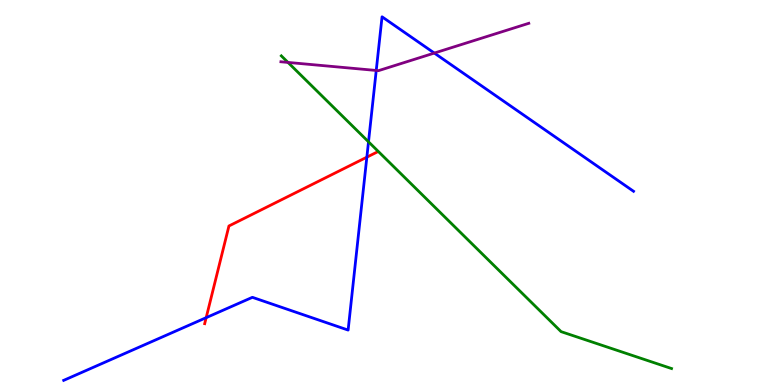[{'lines': ['blue', 'red'], 'intersections': [{'x': 2.66, 'y': 1.75}, {'x': 4.73, 'y': 5.92}]}, {'lines': ['green', 'red'], 'intersections': []}, {'lines': ['purple', 'red'], 'intersections': []}, {'lines': ['blue', 'green'], 'intersections': [{'x': 4.75, 'y': 6.32}]}, {'lines': ['blue', 'purple'], 'intersections': [{'x': 4.85, 'y': 8.17}, {'x': 5.6, 'y': 8.62}]}, {'lines': ['green', 'purple'], 'intersections': [{'x': 3.72, 'y': 8.38}]}]